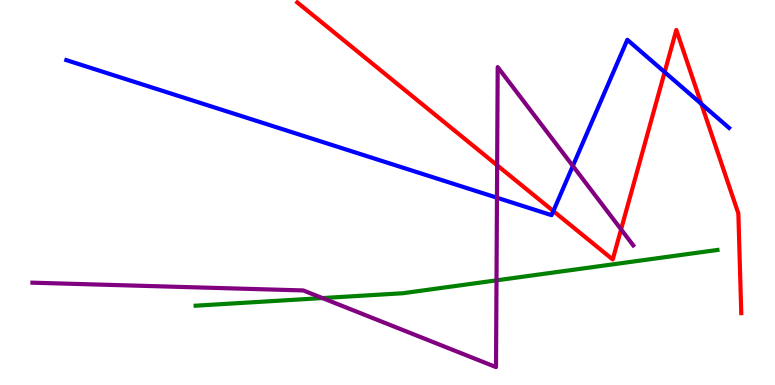[{'lines': ['blue', 'red'], 'intersections': [{'x': 7.14, 'y': 4.52}, {'x': 8.58, 'y': 8.13}, {'x': 9.05, 'y': 7.3}]}, {'lines': ['green', 'red'], 'intersections': []}, {'lines': ['purple', 'red'], 'intersections': [{'x': 6.41, 'y': 5.71}, {'x': 8.01, 'y': 4.04}]}, {'lines': ['blue', 'green'], 'intersections': []}, {'lines': ['blue', 'purple'], 'intersections': [{'x': 6.41, 'y': 4.86}, {'x': 7.39, 'y': 5.69}]}, {'lines': ['green', 'purple'], 'intersections': [{'x': 4.16, 'y': 2.26}, {'x': 6.41, 'y': 2.72}]}]